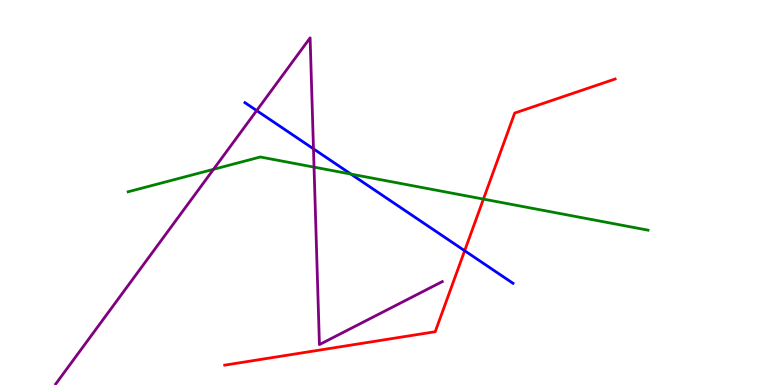[{'lines': ['blue', 'red'], 'intersections': [{'x': 6.0, 'y': 3.49}]}, {'lines': ['green', 'red'], 'intersections': [{'x': 6.24, 'y': 4.83}]}, {'lines': ['purple', 'red'], 'intersections': []}, {'lines': ['blue', 'green'], 'intersections': [{'x': 4.53, 'y': 5.48}]}, {'lines': ['blue', 'purple'], 'intersections': [{'x': 3.31, 'y': 7.13}, {'x': 4.04, 'y': 6.13}]}, {'lines': ['green', 'purple'], 'intersections': [{'x': 2.75, 'y': 5.6}, {'x': 4.05, 'y': 5.66}]}]